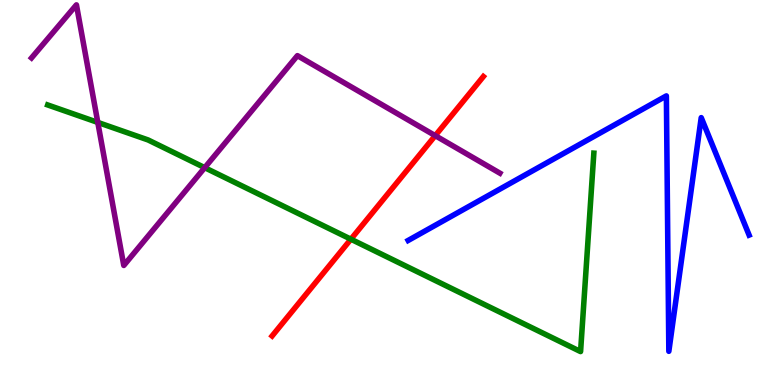[{'lines': ['blue', 'red'], 'intersections': []}, {'lines': ['green', 'red'], 'intersections': [{'x': 4.53, 'y': 3.79}]}, {'lines': ['purple', 'red'], 'intersections': [{'x': 5.62, 'y': 6.48}]}, {'lines': ['blue', 'green'], 'intersections': []}, {'lines': ['blue', 'purple'], 'intersections': []}, {'lines': ['green', 'purple'], 'intersections': [{'x': 1.26, 'y': 6.82}, {'x': 2.64, 'y': 5.65}]}]